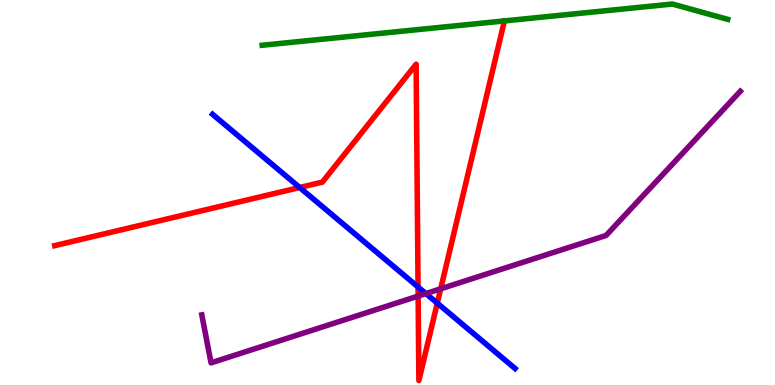[{'lines': ['blue', 'red'], 'intersections': [{'x': 3.87, 'y': 5.13}, {'x': 5.39, 'y': 2.55}, {'x': 5.64, 'y': 2.13}]}, {'lines': ['green', 'red'], 'intersections': []}, {'lines': ['purple', 'red'], 'intersections': [{'x': 5.4, 'y': 2.31}, {'x': 5.69, 'y': 2.5}]}, {'lines': ['blue', 'green'], 'intersections': []}, {'lines': ['blue', 'purple'], 'intersections': [{'x': 5.5, 'y': 2.37}]}, {'lines': ['green', 'purple'], 'intersections': []}]